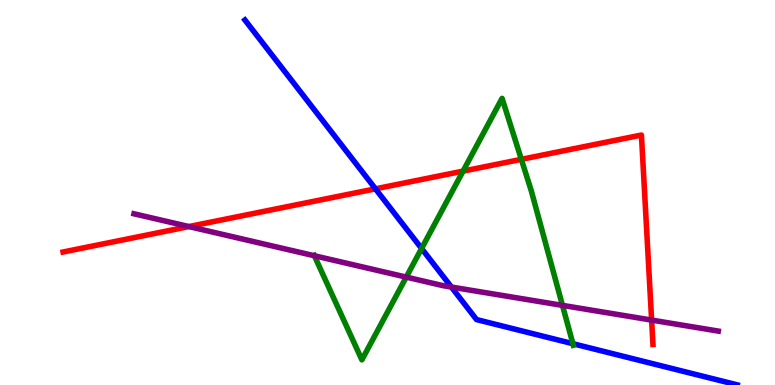[{'lines': ['blue', 'red'], 'intersections': [{'x': 4.84, 'y': 5.1}]}, {'lines': ['green', 'red'], 'intersections': [{'x': 5.98, 'y': 5.56}, {'x': 6.73, 'y': 5.86}]}, {'lines': ['purple', 'red'], 'intersections': [{'x': 2.44, 'y': 4.12}, {'x': 8.41, 'y': 1.69}]}, {'lines': ['blue', 'green'], 'intersections': [{'x': 5.44, 'y': 3.55}, {'x': 7.39, 'y': 1.07}]}, {'lines': ['blue', 'purple'], 'intersections': [{'x': 5.82, 'y': 2.54}]}, {'lines': ['green', 'purple'], 'intersections': [{'x': 4.06, 'y': 3.36}, {'x': 5.24, 'y': 2.8}, {'x': 7.26, 'y': 2.07}]}]